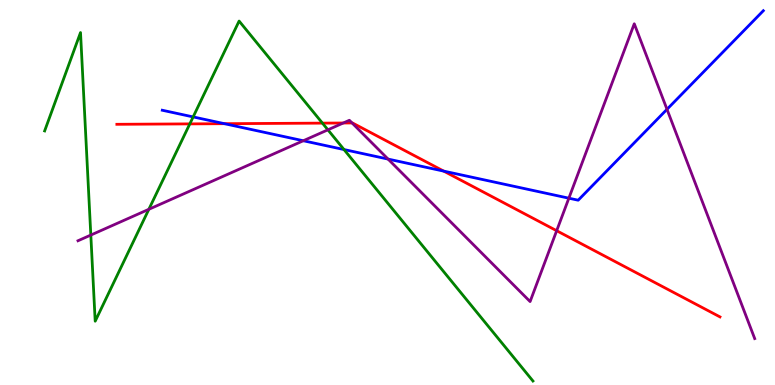[{'lines': ['blue', 'red'], 'intersections': [{'x': 2.9, 'y': 6.79}, {'x': 5.73, 'y': 5.56}]}, {'lines': ['green', 'red'], 'intersections': [{'x': 2.45, 'y': 6.78}, {'x': 4.16, 'y': 6.8}]}, {'lines': ['purple', 'red'], 'intersections': [{'x': 4.43, 'y': 6.8}, {'x': 4.54, 'y': 6.81}, {'x': 7.18, 'y': 4.01}]}, {'lines': ['blue', 'green'], 'intersections': [{'x': 2.49, 'y': 6.96}, {'x': 4.44, 'y': 6.12}]}, {'lines': ['blue', 'purple'], 'intersections': [{'x': 3.91, 'y': 6.34}, {'x': 5.01, 'y': 5.87}, {'x': 7.34, 'y': 4.85}, {'x': 8.61, 'y': 7.16}]}, {'lines': ['green', 'purple'], 'intersections': [{'x': 1.17, 'y': 3.89}, {'x': 1.92, 'y': 4.56}, {'x': 4.23, 'y': 6.63}]}]